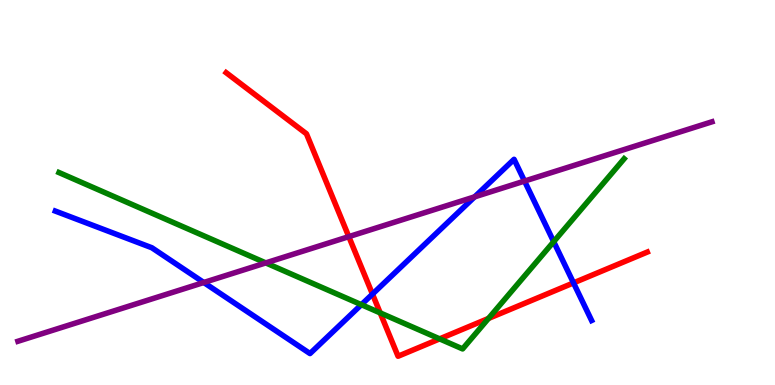[{'lines': ['blue', 'red'], 'intersections': [{'x': 4.81, 'y': 2.36}, {'x': 7.4, 'y': 2.65}]}, {'lines': ['green', 'red'], 'intersections': [{'x': 4.91, 'y': 1.87}, {'x': 5.67, 'y': 1.2}, {'x': 6.3, 'y': 1.73}]}, {'lines': ['purple', 'red'], 'intersections': [{'x': 4.5, 'y': 3.85}]}, {'lines': ['blue', 'green'], 'intersections': [{'x': 4.66, 'y': 2.09}, {'x': 7.14, 'y': 3.72}]}, {'lines': ['blue', 'purple'], 'intersections': [{'x': 2.63, 'y': 2.66}, {'x': 6.12, 'y': 4.89}, {'x': 6.77, 'y': 5.3}]}, {'lines': ['green', 'purple'], 'intersections': [{'x': 3.43, 'y': 3.17}]}]